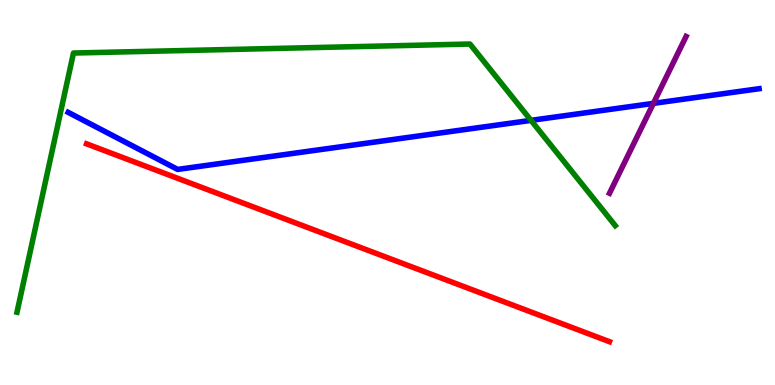[{'lines': ['blue', 'red'], 'intersections': []}, {'lines': ['green', 'red'], 'intersections': []}, {'lines': ['purple', 'red'], 'intersections': []}, {'lines': ['blue', 'green'], 'intersections': [{'x': 6.85, 'y': 6.87}]}, {'lines': ['blue', 'purple'], 'intersections': [{'x': 8.43, 'y': 7.31}]}, {'lines': ['green', 'purple'], 'intersections': []}]